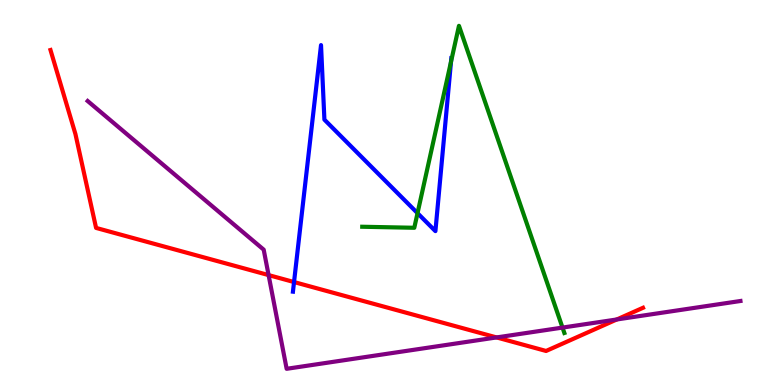[{'lines': ['blue', 'red'], 'intersections': [{'x': 3.79, 'y': 2.67}]}, {'lines': ['green', 'red'], 'intersections': []}, {'lines': ['purple', 'red'], 'intersections': [{'x': 3.47, 'y': 2.85}, {'x': 6.41, 'y': 1.24}, {'x': 7.96, 'y': 1.7}]}, {'lines': ['blue', 'green'], 'intersections': [{'x': 5.39, 'y': 4.46}, {'x': 5.82, 'y': 8.39}]}, {'lines': ['blue', 'purple'], 'intersections': []}, {'lines': ['green', 'purple'], 'intersections': [{'x': 7.26, 'y': 1.49}]}]